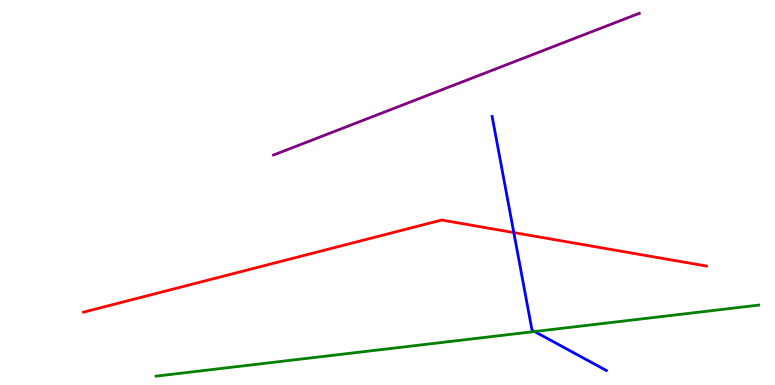[{'lines': ['blue', 'red'], 'intersections': [{'x': 6.63, 'y': 3.96}]}, {'lines': ['green', 'red'], 'intersections': []}, {'lines': ['purple', 'red'], 'intersections': []}, {'lines': ['blue', 'green'], 'intersections': [{'x': 6.9, 'y': 1.39}]}, {'lines': ['blue', 'purple'], 'intersections': []}, {'lines': ['green', 'purple'], 'intersections': []}]